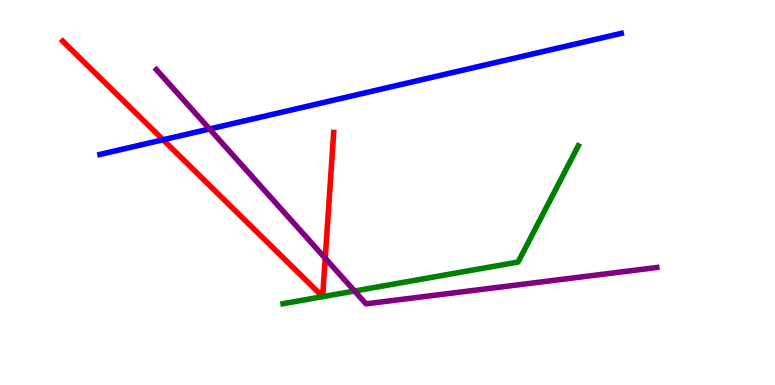[{'lines': ['blue', 'red'], 'intersections': [{'x': 2.1, 'y': 6.37}]}, {'lines': ['green', 'red'], 'intersections': []}, {'lines': ['purple', 'red'], 'intersections': [{'x': 4.2, 'y': 3.29}]}, {'lines': ['blue', 'green'], 'intersections': []}, {'lines': ['blue', 'purple'], 'intersections': [{'x': 2.7, 'y': 6.65}]}, {'lines': ['green', 'purple'], 'intersections': [{'x': 4.57, 'y': 2.44}]}]